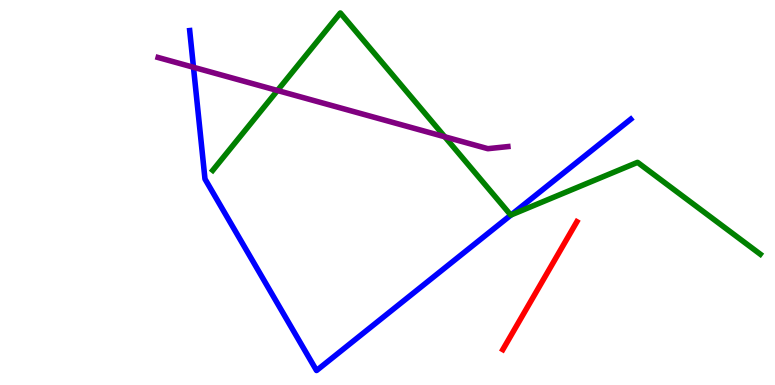[{'lines': ['blue', 'red'], 'intersections': []}, {'lines': ['green', 'red'], 'intersections': []}, {'lines': ['purple', 'red'], 'intersections': []}, {'lines': ['blue', 'green'], 'intersections': [{'x': 6.59, 'y': 4.42}]}, {'lines': ['blue', 'purple'], 'intersections': [{'x': 2.5, 'y': 8.25}]}, {'lines': ['green', 'purple'], 'intersections': [{'x': 3.58, 'y': 7.65}, {'x': 5.74, 'y': 6.45}]}]